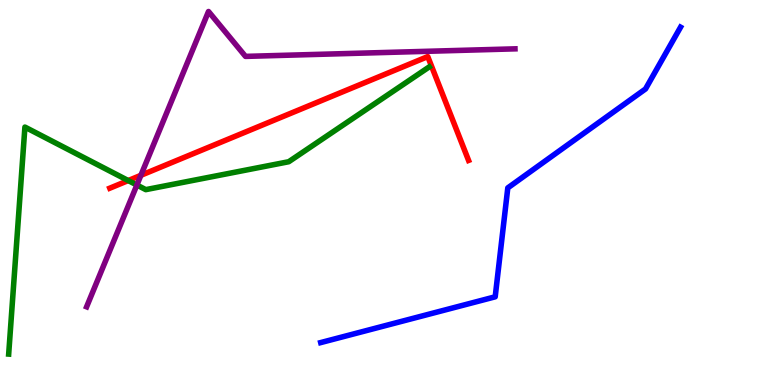[{'lines': ['blue', 'red'], 'intersections': []}, {'lines': ['green', 'red'], 'intersections': [{'x': 1.65, 'y': 5.31}]}, {'lines': ['purple', 'red'], 'intersections': [{'x': 1.82, 'y': 5.45}]}, {'lines': ['blue', 'green'], 'intersections': []}, {'lines': ['blue', 'purple'], 'intersections': []}, {'lines': ['green', 'purple'], 'intersections': [{'x': 1.77, 'y': 5.19}]}]